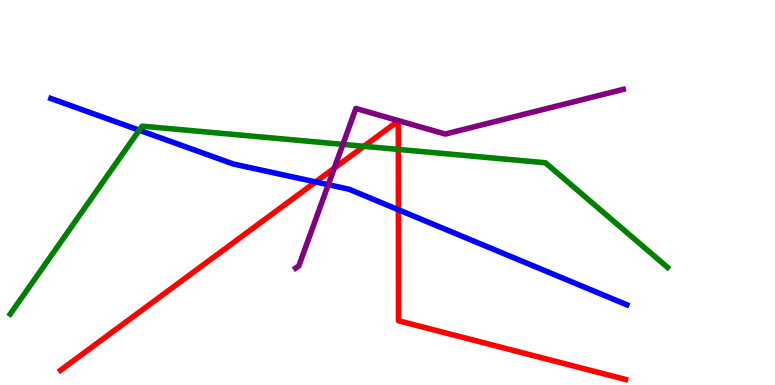[{'lines': ['blue', 'red'], 'intersections': [{'x': 4.07, 'y': 5.27}, {'x': 5.14, 'y': 4.55}]}, {'lines': ['green', 'red'], 'intersections': [{'x': 4.7, 'y': 6.2}, {'x': 5.14, 'y': 6.12}]}, {'lines': ['purple', 'red'], 'intersections': [{'x': 4.31, 'y': 5.63}]}, {'lines': ['blue', 'green'], 'intersections': [{'x': 1.8, 'y': 6.62}]}, {'lines': ['blue', 'purple'], 'intersections': [{'x': 4.24, 'y': 5.2}]}, {'lines': ['green', 'purple'], 'intersections': [{'x': 4.42, 'y': 6.25}]}]